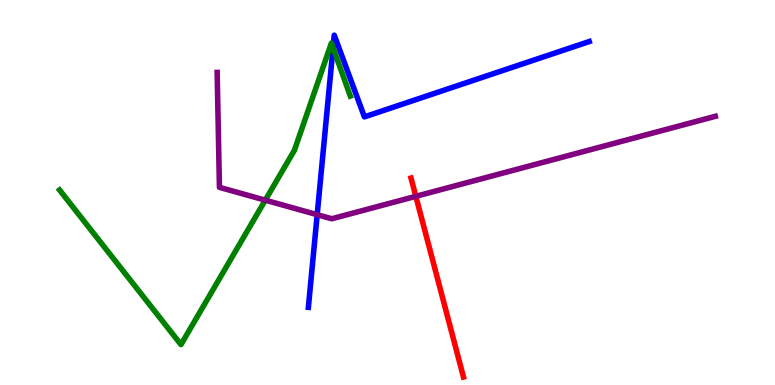[{'lines': ['blue', 'red'], 'intersections': []}, {'lines': ['green', 'red'], 'intersections': []}, {'lines': ['purple', 'red'], 'intersections': [{'x': 5.37, 'y': 4.9}]}, {'lines': ['blue', 'green'], 'intersections': [{'x': 4.3, 'y': 8.76}]}, {'lines': ['blue', 'purple'], 'intersections': [{'x': 4.09, 'y': 4.42}]}, {'lines': ['green', 'purple'], 'intersections': [{'x': 3.42, 'y': 4.8}]}]